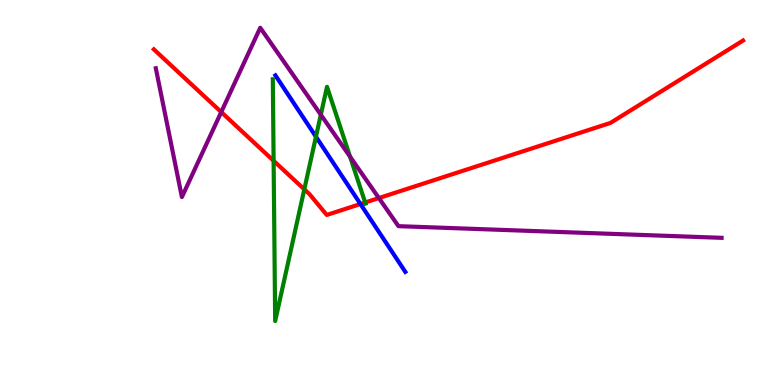[{'lines': ['blue', 'red'], 'intersections': [{'x': 4.65, 'y': 4.7}]}, {'lines': ['green', 'red'], 'intersections': [{'x': 3.53, 'y': 5.82}, {'x': 3.93, 'y': 5.08}, {'x': 4.71, 'y': 4.74}]}, {'lines': ['purple', 'red'], 'intersections': [{'x': 2.85, 'y': 7.09}, {'x': 4.89, 'y': 4.86}]}, {'lines': ['blue', 'green'], 'intersections': [{'x': 4.08, 'y': 6.45}]}, {'lines': ['blue', 'purple'], 'intersections': []}, {'lines': ['green', 'purple'], 'intersections': [{'x': 4.14, 'y': 7.02}, {'x': 4.52, 'y': 5.93}]}]